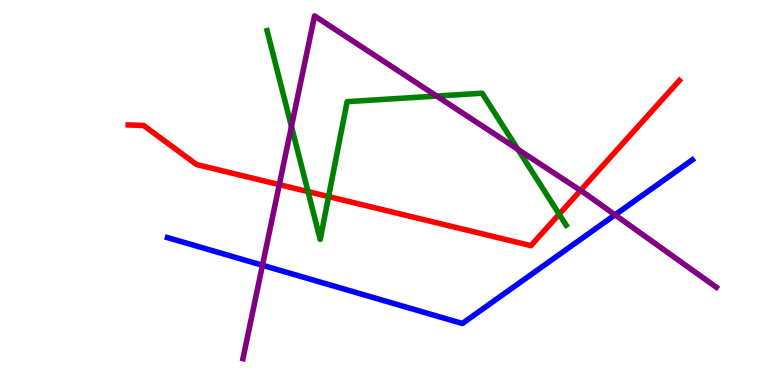[{'lines': ['blue', 'red'], 'intersections': []}, {'lines': ['green', 'red'], 'intersections': [{'x': 3.97, 'y': 5.02}, {'x': 4.24, 'y': 4.89}, {'x': 7.22, 'y': 4.44}]}, {'lines': ['purple', 'red'], 'intersections': [{'x': 3.6, 'y': 5.2}, {'x': 7.49, 'y': 5.05}]}, {'lines': ['blue', 'green'], 'intersections': []}, {'lines': ['blue', 'purple'], 'intersections': [{'x': 3.39, 'y': 3.11}, {'x': 7.94, 'y': 4.42}]}, {'lines': ['green', 'purple'], 'intersections': [{'x': 3.76, 'y': 6.72}, {'x': 5.63, 'y': 7.51}, {'x': 6.68, 'y': 6.12}]}]